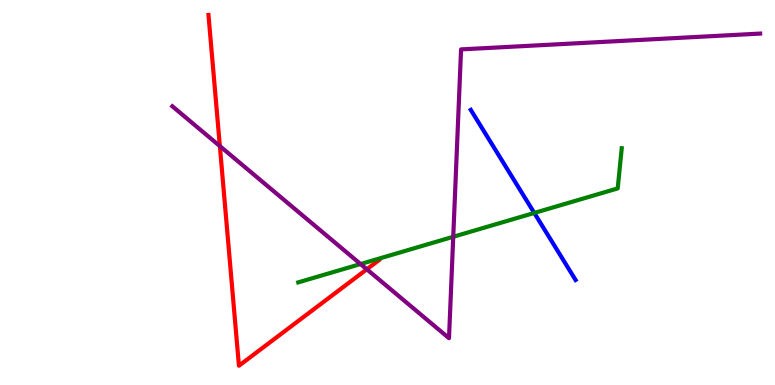[{'lines': ['blue', 'red'], 'intersections': []}, {'lines': ['green', 'red'], 'intersections': []}, {'lines': ['purple', 'red'], 'intersections': [{'x': 2.84, 'y': 6.21}, {'x': 4.73, 'y': 3.01}]}, {'lines': ['blue', 'green'], 'intersections': [{'x': 6.89, 'y': 4.47}]}, {'lines': ['blue', 'purple'], 'intersections': []}, {'lines': ['green', 'purple'], 'intersections': [{'x': 4.65, 'y': 3.14}, {'x': 5.85, 'y': 3.85}]}]